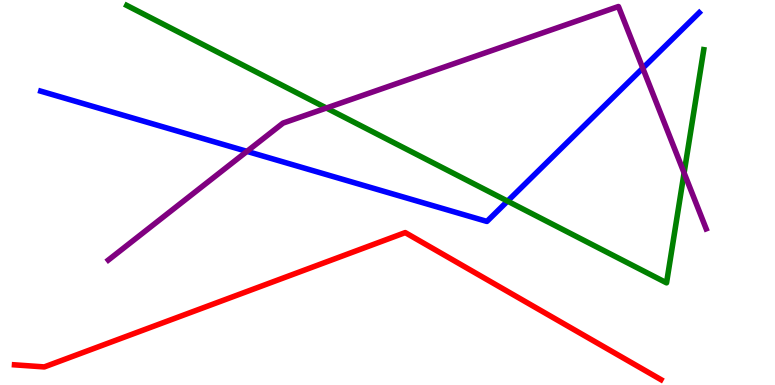[{'lines': ['blue', 'red'], 'intersections': []}, {'lines': ['green', 'red'], 'intersections': []}, {'lines': ['purple', 'red'], 'intersections': []}, {'lines': ['blue', 'green'], 'intersections': [{'x': 6.55, 'y': 4.78}]}, {'lines': ['blue', 'purple'], 'intersections': [{'x': 3.19, 'y': 6.07}, {'x': 8.29, 'y': 8.23}]}, {'lines': ['green', 'purple'], 'intersections': [{'x': 4.21, 'y': 7.19}, {'x': 8.83, 'y': 5.51}]}]